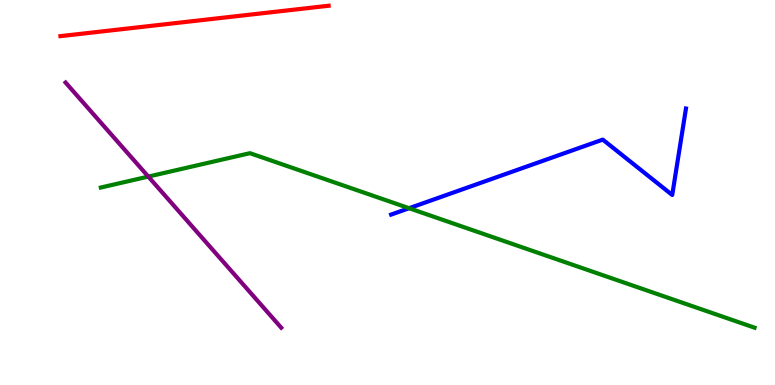[{'lines': ['blue', 'red'], 'intersections': []}, {'lines': ['green', 'red'], 'intersections': []}, {'lines': ['purple', 'red'], 'intersections': []}, {'lines': ['blue', 'green'], 'intersections': [{'x': 5.28, 'y': 4.59}]}, {'lines': ['blue', 'purple'], 'intersections': []}, {'lines': ['green', 'purple'], 'intersections': [{'x': 1.91, 'y': 5.41}]}]